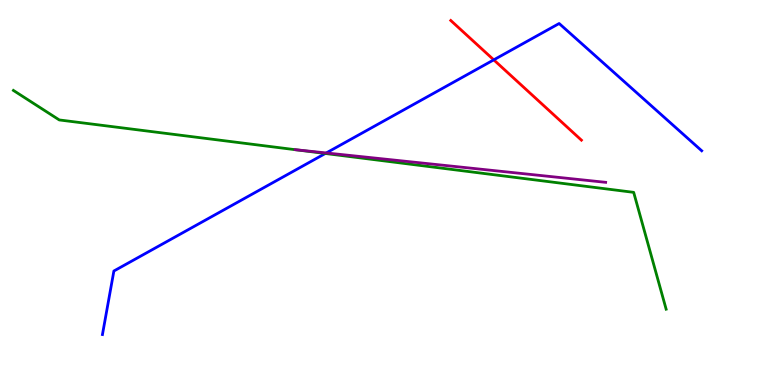[{'lines': ['blue', 'red'], 'intersections': [{'x': 6.37, 'y': 8.45}]}, {'lines': ['green', 'red'], 'intersections': []}, {'lines': ['purple', 'red'], 'intersections': []}, {'lines': ['blue', 'green'], 'intersections': [{'x': 4.2, 'y': 6.01}]}, {'lines': ['blue', 'purple'], 'intersections': [{'x': 4.21, 'y': 6.03}]}, {'lines': ['green', 'purple'], 'intersections': []}]